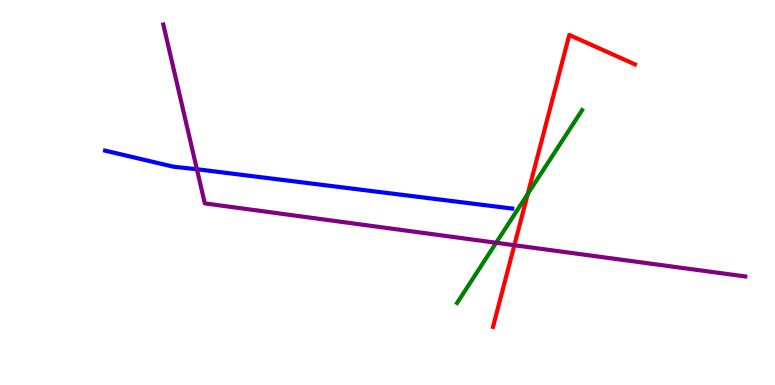[{'lines': ['blue', 'red'], 'intersections': []}, {'lines': ['green', 'red'], 'intersections': [{'x': 6.81, 'y': 4.96}]}, {'lines': ['purple', 'red'], 'intersections': [{'x': 6.64, 'y': 3.63}]}, {'lines': ['blue', 'green'], 'intersections': []}, {'lines': ['blue', 'purple'], 'intersections': [{'x': 2.54, 'y': 5.6}]}, {'lines': ['green', 'purple'], 'intersections': [{'x': 6.4, 'y': 3.69}]}]